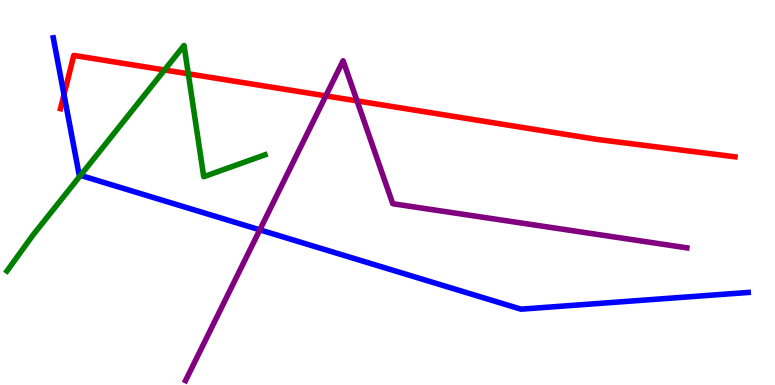[{'lines': ['blue', 'red'], 'intersections': [{'x': 0.826, 'y': 7.54}]}, {'lines': ['green', 'red'], 'intersections': [{'x': 2.12, 'y': 8.18}, {'x': 2.43, 'y': 8.08}]}, {'lines': ['purple', 'red'], 'intersections': [{'x': 4.2, 'y': 7.51}, {'x': 4.61, 'y': 7.38}]}, {'lines': ['blue', 'green'], 'intersections': [{'x': 1.04, 'y': 5.44}]}, {'lines': ['blue', 'purple'], 'intersections': [{'x': 3.35, 'y': 4.03}]}, {'lines': ['green', 'purple'], 'intersections': []}]